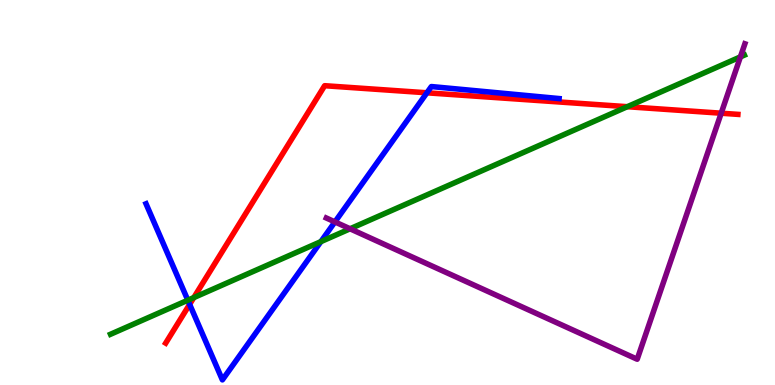[{'lines': ['blue', 'red'], 'intersections': [{'x': 2.45, 'y': 2.09}, {'x': 5.51, 'y': 7.59}]}, {'lines': ['green', 'red'], 'intersections': [{'x': 2.5, 'y': 2.27}, {'x': 8.09, 'y': 7.23}]}, {'lines': ['purple', 'red'], 'intersections': [{'x': 9.31, 'y': 7.06}]}, {'lines': ['blue', 'green'], 'intersections': [{'x': 2.42, 'y': 2.2}, {'x': 4.14, 'y': 3.72}]}, {'lines': ['blue', 'purple'], 'intersections': [{'x': 4.32, 'y': 4.24}]}, {'lines': ['green', 'purple'], 'intersections': [{'x': 4.52, 'y': 4.06}, {'x': 9.55, 'y': 8.52}]}]